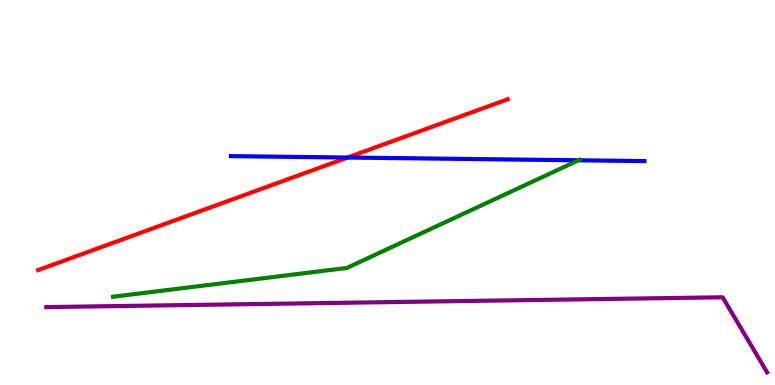[{'lines': ['blue', 'red'], 'intersections': [{'x': 4.48, 'y': 5.91}]}, {'lines': ['green', 'red'], 'intersections': []}, {'lines': ['purple', 'red'], 'intersections': []}, {'lines': ['blue', 'green'], 'intersections': [{'x': 7.46, 'y': 5.84}]}, {'lines': ['blue', 'purple'], 'intersections': []}, {'lines': ['green', 'purple'], 'intersections': []}]